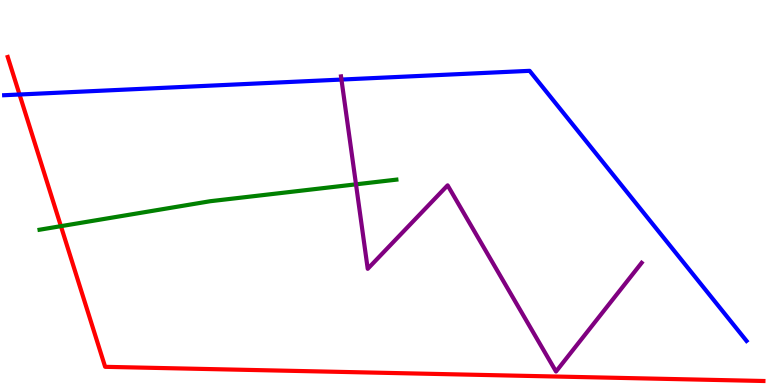[{'lines': ['blue', 'red'], 'intersections': [{'x': 0.252, 'y': 7.55}]}, {'lines': ['green', 'red'], 'intersections': [{'x': 0.786, 'y': 4.13}]}, {'lines': ['purple', 'red'], 'intersections': []}, {'lines': ['blue', 'green'], 'intersections': []}, {'lines': ['blue', 'purple'], 'intersections': [{'x': 4.41, 'y': 7.93}]}, {'lines': ['green', 'purple'], 'intersections': [{'x': 4.59, 'y': 5.21}]}]